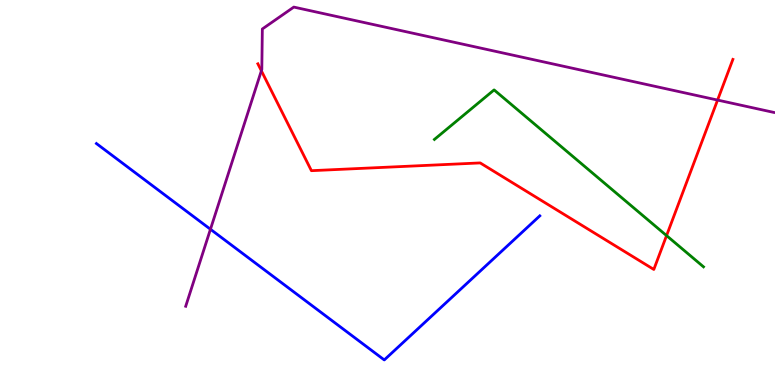[{'lines': ['blue', 'red'], 'intersections': []}, {'lines': ['green', 'red'], 'intersections': [{'x': 8.6, 'y': 3.88}]}, {'lines': ['purple', 'red'], 'intersections': [{'x': 3.37, 'y': 8.16}, {'x': 9.26, 'y': 7.4}]}, {'lines': ['blue', 'green'], 'intersections': []}, {'lines': ['blue', 'purple'], 'intersections': [{'x': 2.72, 'y': 4.05}]}, {'lines': ['green', 'purple'], 'intersections': []}]